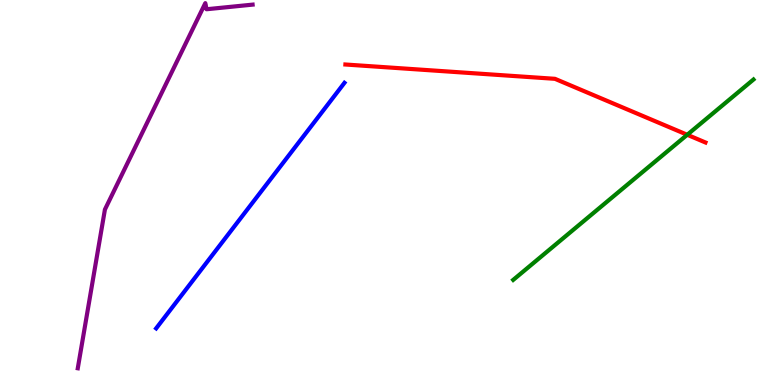[{'lines': ['blue', 'red'], 'intersections': []}, {'lines': ['green', 'red'], 'intersections': [{'x': 8.87, 'y': 6.5}]}, {'lines': ['purple', 'red'], 'intersections': []}, {'lines': ['blue', 'green'], 'intersections': []}, {'lines': ['blue', 'purple'], 'intersections': []}, {'lines': ['green', 'purple'], 'intersections': []}]